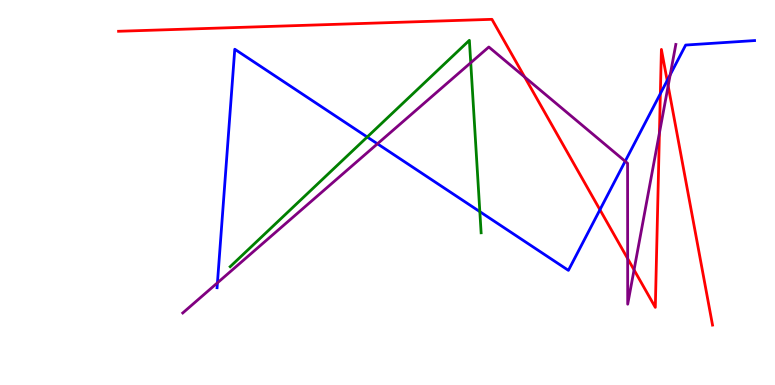[{'lines': ['blue', 'red'], 'intersections': [{'x': 7.74, 'y': 4.55}, {'x': 8.52, 'y': 7.57}, {'x': 8.61, 'y': 7.91}]}, {'lines': ['green', 'red'], 'intersections': []}, {'lines': ['purple', 'red'], 'intersections': [{'x': 6.77, 'y': 8.0}, {'x': 8.1, 'y': 3.28}, {'x': 8.18, 'y': 2.99}, {'x': 8.51, 'y': 6.55}, {'x': 8.62, 'y': 7.77}]}, {'lines': ['blue', 'green'], 'intersections': [{'x': 4.74, 'y': 6.44}, {'x': 6.19, 'y': 4.5}]}, {'lines': ['blue', 'purple'], 'intersections': [{'x': 2.81, 'y': 2.65}, {'x': 4.87, 'y': 6.27}, {'x': 8.07, 'y': 5.81}, {'x': 8.65, 'y': 8.06}]}, {'lines': ['green', 'purple'], 'intersections': [{'x': 6.07, 'y': 8.37}]}]